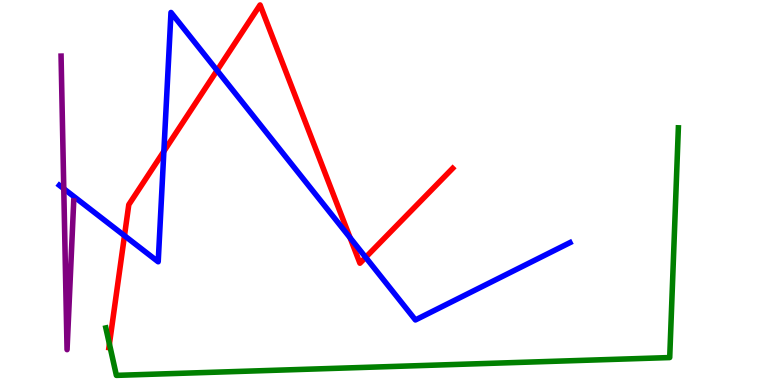[{'lines': ['blue', 'red'], 'intersections': [{'x': 1.61, 'y': 3.88}, {'x': 2.11, 'y': 6.07}, {'x': 2.8, 'y': 8.17}, {'x': 4.52, 'y': 3.82}, {'x': 4.72, 'y': 3.32}]}, {'lines': ['green', 'red'], 'intersections': [{'x': 1.41, 'y': 1.06}]}, {'lines': ['purple', 'red'], 'intersections': []}, {'lines': ['blue', 'green'], 'intersections': []}, {'lines': ['blue', 'purple'], 'intersections': [{'x': 0.823, 'y': 5.1}]}, {'lines': ['green', 'purple'], 'intersections': []}]